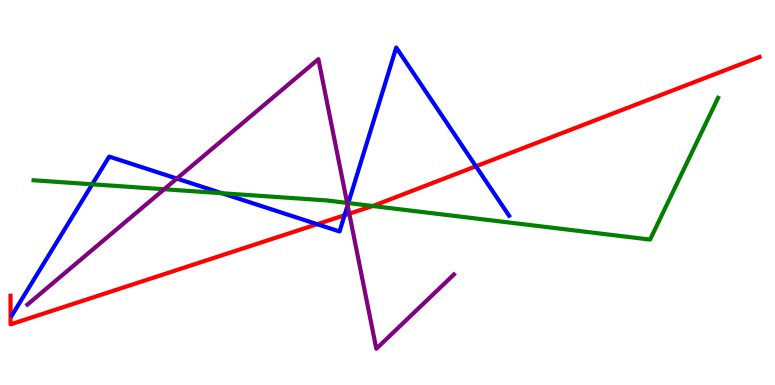[{'lines': ['blue', 'red'], 'intersections': [{'x': 4.09, 'y': 4.18}, {'x': 4.45, 'y': 4.41}, {'x': 6.14, 'y': 5.68}]}, {'lines': ['green', 'red'], 'intersections': [{'x': 4.81, 'y': 4.65}]}, {'lines': ['purple', 'red'], 'intersections': [{'x': 4.51, 'y': 4.45}]}, {'lines': ['blue', 'green'], 'intersections': [{'x': 1.19, 'y': 5.21}, {'x': 2.86, 'y': 4.98}, {'x': 4.49, 'y': 4.73}]}, {'lines': ['blue', 'purple'], 'intersections': [{'x': 2.28, 'y': 5.36}, {'x': 4.49, 'y': 4.67}]}, {'lines': ['green', 'purple'], 'intersections': [{'x': 2.12, 'y': 5.08}, {'x': 4.48, 'y': 4.73}]}]